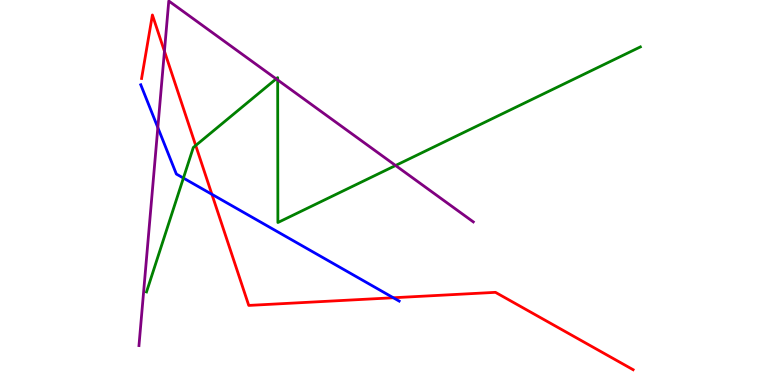[{'lines': ['blue', 'red'], 'intersections': [{'x': 2.73, 'y': 4.95}, {'x': 5.08, 'y': 2.27}]}, {'lines': ['green', 'red'], 'intersections': [{'x': 2.53, 'y': 6.22}]}, {'lines': ['purple', 'red'], 'intersections': [{'x': 2.12, 'y': 8.67}]}, {'lines': ['blue', 'green'], 'intersections': [{'x': 2.37, 'y': 5.38}]}, {'lines': ['blue', 'purple'], 'intersections': [{'x': 2.04, 'y': 6.69}]}, {'lines': ['green', 'purple'], 'intersections': [{'x': 3.56, 'y': 7.95}, {'x': 3.58, 'y': 7.92}, {'x': 5.1, 'y': 5.7}]}]